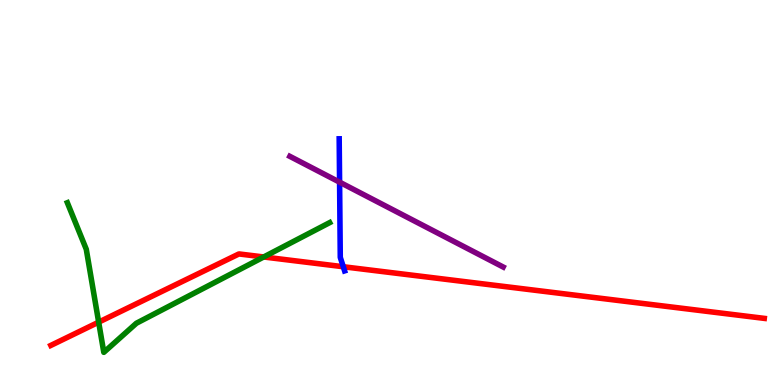[{'lines': ['blue', 'red'], 'intersections': [{'x': 4.43, 'y': 3.07}]}, {'lines': ['green', 'red'], 'intersections': [{'x': 1.27, 'y': 1.63}, {'x': 3.4, 'y': 3.33}]}, {'lines': ['purple', 'red'], 'intersections': []}, {'lines': ['blue', 'green'], 'intersections': []}, {'lines': ['blue', 'purple'], 'intersections': [{'x': 4.38, 'y': 5.27}]}, {'lines': ['green', 'purple'], 'intersections': []}]